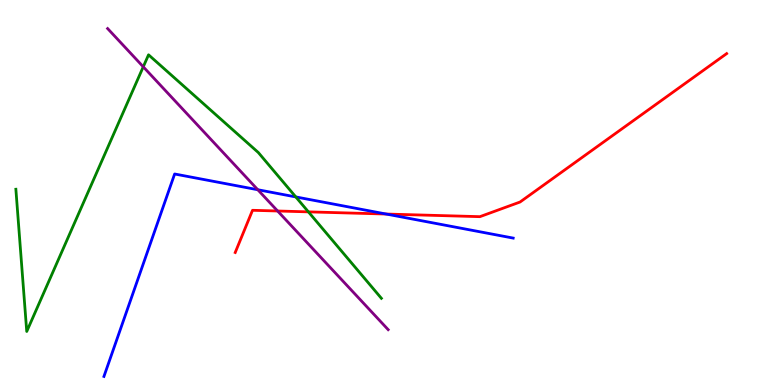[{'lines': ['blue', 'red'], 'intersections': [{'x': 4.98, 'y': 4.44}]}, {'lines': ['green', 'red'], 'intersections': [{'x': 3.98, 'y': 4.5}]}, {'lines': ['purple', 'red'], 'intersections': [{'x': 3.58, 'y': 4.52}]}, {'lines': ['blue', 'green'], 'intersections': [{'x': 3.82, 'y': 4.89}]}, {'lines': ['blue', 'purple'], 'intersections': [{'x': 3.33, 'y': 5.07}]}, {'lines': ['green', 'purple'], 'intersections': [{'x': 1.85, 'y': 8.26}]}]